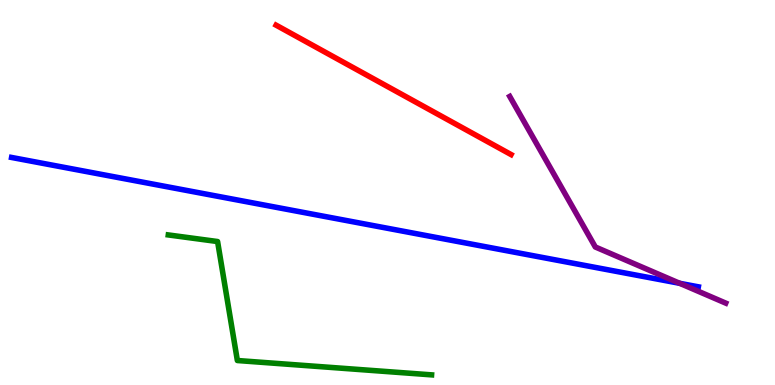[{'lines': ['blue', 'red'], 'intersections': []}, {'lines': ['green', 'red'], 'intersections': []}, {'lines': ['purple', 'red'], 'intersections': []}, {'lines': ['blue', 'green'], 'intersections': []}, {'lines': ['blue', 'purple'], 'intersections': [{'x': 8.77, 'y': 2.64}]}, {'lines': ['green', 'purple'], 'intersections': []}]